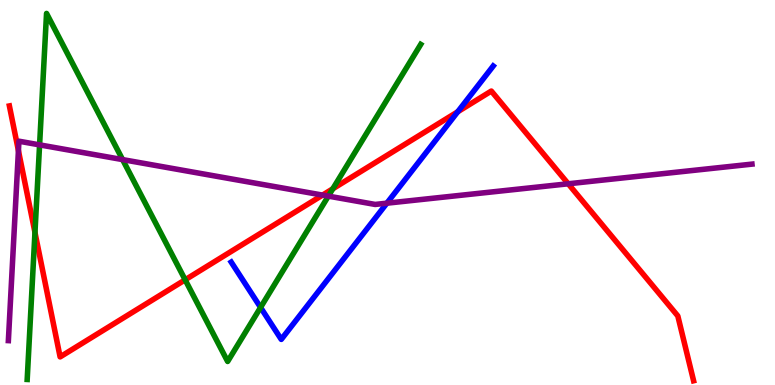[{'lines': ['blue', 'red'], 'intersections': [{'x': 5.91, 'y': 7.1}]}, {'lines': ['green', 'red'], 'intersections': [{'x': 0.451, 'y': 3.96}, {'x': 2.39, 'y': 2.73}, {'x': 4.29, 'y': 5.1}]}, {'lines': ['purple', 'red'], 'intersections': [{'x': 0.238, 'y': 6.09}, {'x': 4.16, 'y': 4.93}, {'x': 7.33, 'y': 5.23}]}, {'lines': ['blue', 'green'], 'intersections': [{'x': 3.36, 'y': 2.01}]}, {'lines': ['blue', 'purple'], 'intersections': [{'x': 4.99, 'y': 4.72}]}, {'lines': ['green', 'purple'], 'intersections': [{'x': 0.511, 'y': 6.24}, {'x': 1.58, 'y': 5.85}, {'x': 4.24, 'y': 4.91}]}]